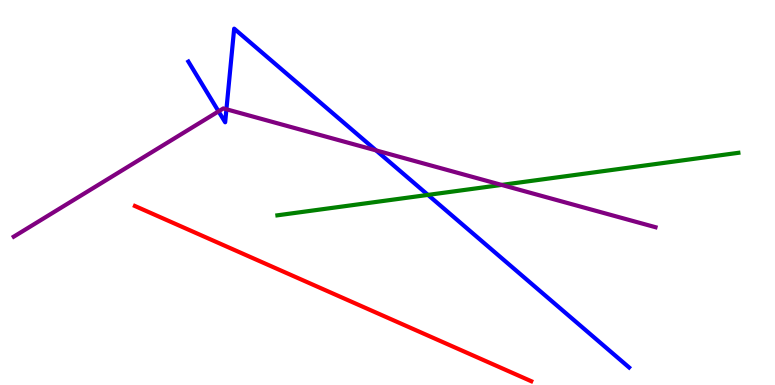[{'lines': ['blue', 'red'], 'intersections': []}, {'lines': ['green', 'red'], 'intersections': []}, {'lines': ['purple', 'red'], 'intersections': []}, {'lines': ['blue', 'green'], 'intersections': [{'x': 5.52, 'y': 4.94}]}, {'lines': ['blue', 'purple'], 'intersections': [{'x': 2.82, 'y': 7.11}, {'x': 2.92, 'y': 7.16}, {'x': 4.85, 'y': 6.09}]}, {'lines': ['green', 'purple'], 'intersections': [{'x': 6.47, 'y': 5.2}]}]